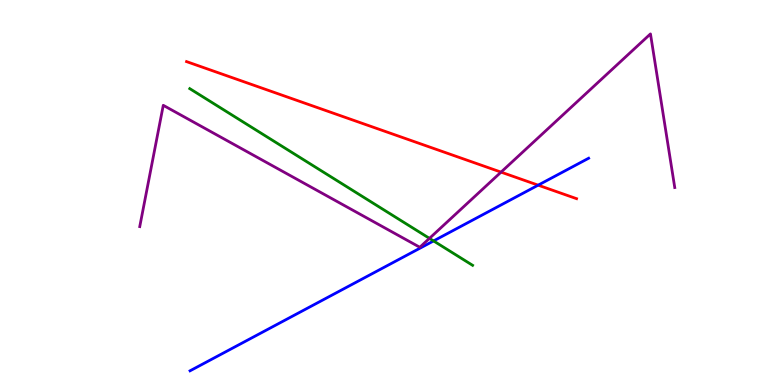[{'lines': ['blue', 'red'], 'intersections': [{'x': 6.94, 'y': 5.19}]}, {'lines': ['green', 'red'], 'intersections': []}, {'lines': ['purple', 'red'], 'intersections': [{'x': 6.47, 'y': 5.53}]}, {'lines': ['blue', 'green'], 'intersections': [{'x': 5.59, 'y': 3.74}]}, {'lines': ['blue', 'purple'], 'intersections': []}, {'lines': ['green', 'purple'], 'intersections': [{'x': 5.54, 'y': 3.81}]}]